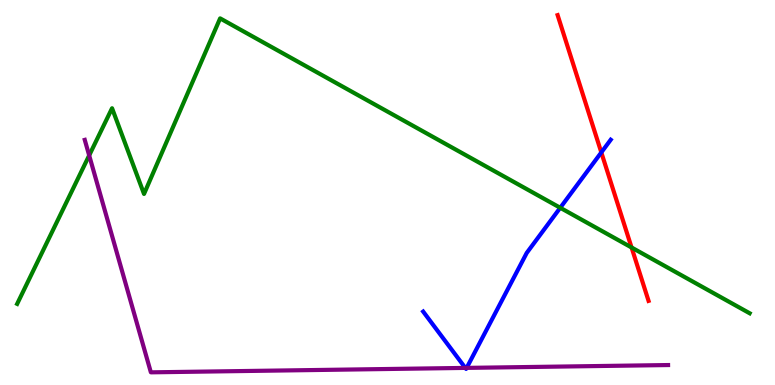[{'lines': ['blue', 'red'], 'intersections': [{'x': 7.76, 'y': 6.04}]}, {'lines': ['green', 'red'], 'intersections': [{'x': 8.15, 'y': 3.57}]}, {'lines': ['purple', 'red'], 'intersections': []}, {'lines': ['blue', 'green'], 'intersections': [{'x': 7.23, 'y': 4.6}]}, {'lines': ['blue', 'purple'], 'intersections': [{'x': 6.0, 'y': 0.444}, {'x': 6.02, 'y': 0.445}]}, {'lines': ['green', 'purple'], 'intersections': [{'x': 1.15, 'y': 5.96}]}]